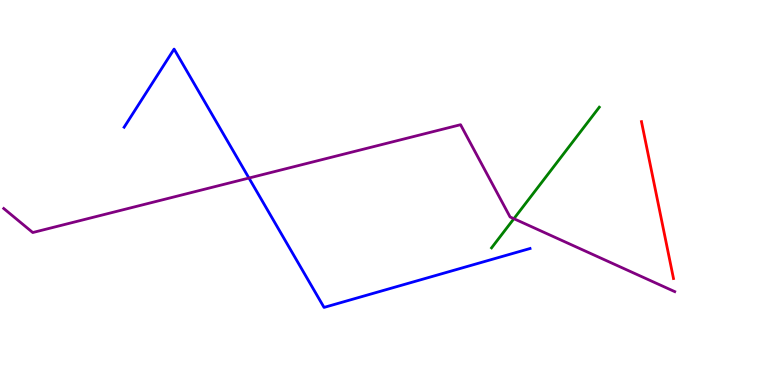[{'lines': ['blue', 'red'], 'intersections': []}, {'lines': ['green', 'red'], 'intersections': []}, {'lines': ['purple', 'red'], 'intersections': []}, {'lines': ['blue', 'green'], 'intersections': []}, {'lines': ['blue', 'purple'], 'intersections': [{'x': 3.21, 'y': 5.38}]}, {'lines': ['green', 'purple'], 'intersections': [{'x': 6.63, 'y': 4.32}]}]